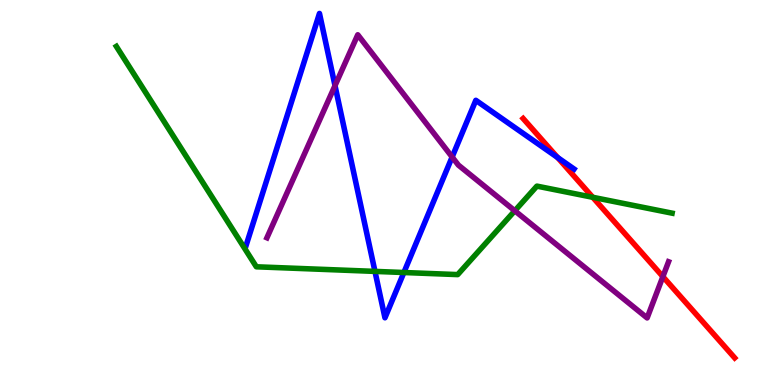[{'lines': ['blue', 'red'], 'intersections': [{'x': 7.19, 'y': 5.91}]}, {'lines': ['green', 'red'], 'intersections': [{'x': 7.65, 'y': 4.88}]}, {'lines': ['purple', 'red'], 'intersections': [{'x': 8.55, 'y': 2.81}]}, {'lines': ['blue', 'green'], 'intersections': [{'x': 4.84, 'y': 2.95}, {'x': 5.21, 'y': 2.92}]}, {'lines': ['blue', 'purple'], 'intersections': [{'x': 4.32, 'y': 7.78}, {'x': 5.83, 'y': 5.92}]}, {'lines': ['green', 'purple'], 'intersections': [{'x': 6.64, 'y': 4.53}]}]